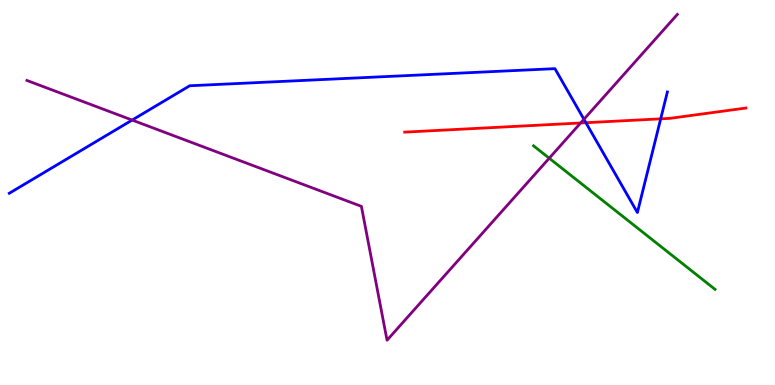[{'lines': ['blue', 'red'], 'intersections': [{'x': 7.56, 'y': 6.81}, {'x': 8.53, 'y': 6.91}]}, {'lines': ['green', 'red'], 'intersections': []}, {'lines': ['purple', 'red'], 'intersections': [{'x': 7.49, 'y': 6.81}]}, {'lines': ['blue', 'green'], 'intersections': []}, {'lines': ['blue', 'purple'], 'intersections': [{'x': 1.71, 'y': 6.88}, {'x': 7.53, 'y': 6.9}]}, {'lines': ['green', 'purple'], 'intersections': [{'x': 7.09, 'y': 5.89}]}]